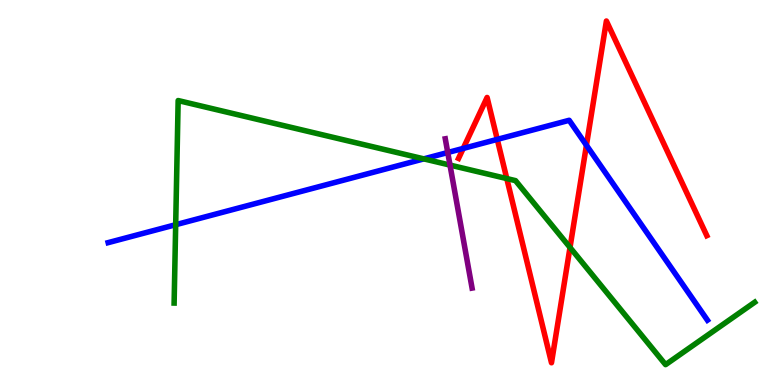[{'lines': ['blue', 'red'], 'intersections': [{'x': 5.98, 'y': 6.15}, {'x': 6.42, 'y': 6.38}, {'x': 7.57, 'y': 6.23}]}, {'lines': ['green', 'red'], 'intersections': [{'x': 6.54, 'y': 5.36}, {'x': 7.36, 'y': 3.57}]}, {'lines': ['purple', 'red'], 'intersections': []}, {'lines': ['blue', 'green'], 'intersections': [{'x': 2.27, 'y': 4.16}, {'x': 5.47, 'y': 5.87}]}, {'lines': ['blue', 'purple'], 'intersections': [{'x': 5.78, 'y': 6.04}]}, {'lines': ['green', 'purple'], 'intersections': [{'x': 5.81, 'y': 5.71}]}]